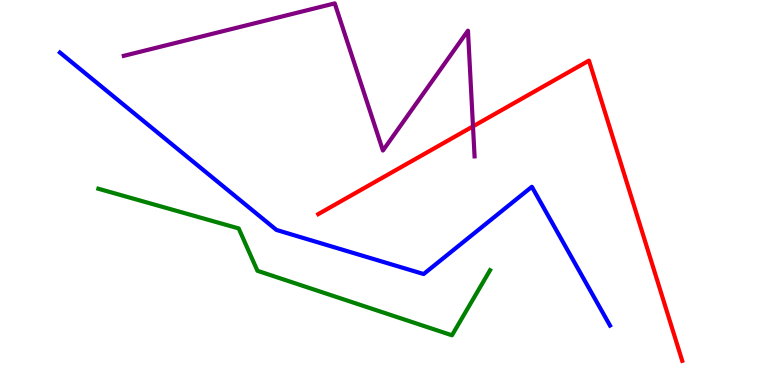[{'lines': ['blue', 'red'], 'intersections': []}, {'lines': ['green', 'red'], 'intersections': []}, {'lines': ['purple', 'red'], 'intersections': [{'x': 6.1, 'y': 6.72}]}, {'lines': ['blue', 'green'], 'intersections': []}, {'lines': ['blue', 'purple'], 'intersections': []}, {'lines': ['green', 'purple'], 'intersections': []}]